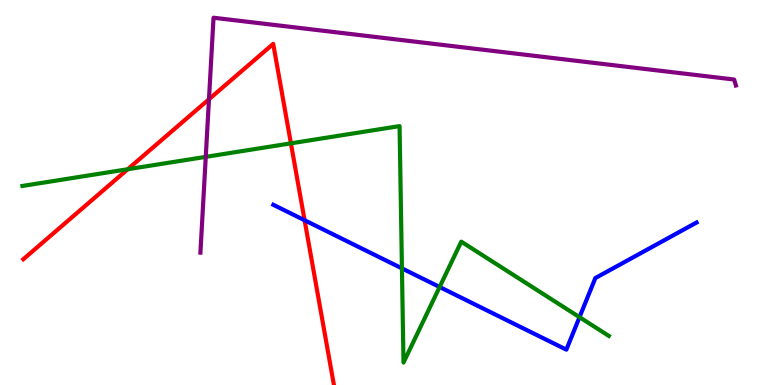[{'lines': ['blue', 'red'], 'intersections': [{'x': 3.93, 'y': 4.28}]}, {'lines': ['green', 'red'], 'intersections': [{'x': 1.65, 'y': 5.6}, {'x': 3.75, 'y': 6.28}]}, {'lines': ['purple', 'red'], 'intersections': [{'x': 2.7, 'y': 7.42}]}, {'lines': ['blue', 'green'], 'intersections': [{'x': 5.19, 'y': 3.03}, {'x': 5.67, 'y': 2.55}, {'x': 7.48, 'y': 1.76}]}, {'lines': ['blue', 'purple'], 'intersections': []}, {'lines': ['green', 'purple'], 'intersections': [{'x': 2.65, 'y': 5.93}]}]